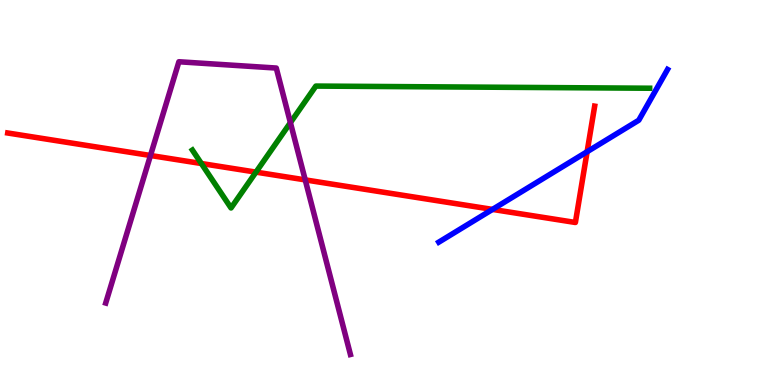[{'lines': ['blue', 'red'], 'intersections': [{'x': 6.35, 'y': 4.56}, {'x': 7.58, 'y': 6.06}]}, {'lines': ['green', 'red'], 'intersections': [{'x': 2.6, 'y': 5.75}, {'x': 3.3, 'y': 5.53}]}, {'lines': ['purple', 'red'], 'intersections': [{'x': 1.94, 'y': 5.96}, {'x': 3.94, 'y': 5.33}]}, {'lines': ['blue', 'green'], 'intersections': []}, {'lines': ['blue', 'purple'], 'intersections': []}, {'lines': ['green', 'purple'], 'intersections': [{'x': 3.75, 'y': 6.81}]}]